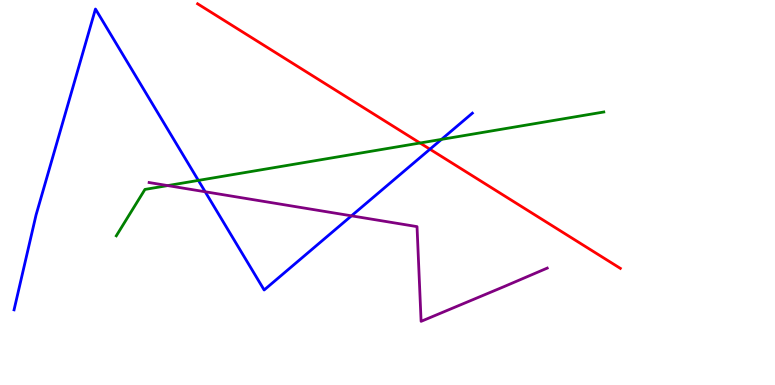[{'lines': ['blue', 'red'], 'intersections': [{'x': 5.55, 'y': 6.12}]}, {'lines': ['green', 'red'], 'intersections': [{'x': 5.42, 'y': 6.29}]}, {'lines': ['purple', 'red'], 'intersections': []}, {'lines': ['blue', 'green'], 'intersections': [{'x': 2.56, 'y': 5.31}, {'x': 5.7, 'y': 6.38}]}, {'lines': ['blue', 'purple'], 'intersections': [{'x': 2.65, 'y': 5.02}, {'x': 4.54, 'y': 4.39}]}, {'lines': ['green', 'purple'], 'intersections': [{'x': 2.16, 'y': 5.18}]}]